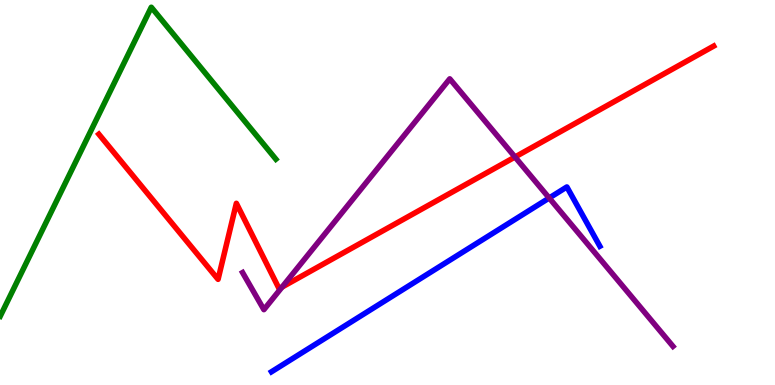[{'lines': ['blue', 'red'], 'intersections': []}, {'lines': ['green', 'red'], 'intersections': []}, {'lines': ['purple', 'red'], 'intersections': [{'x': 3.64, 'y': 2.54}, {'x': 6.65, 'y': 5.92}]}, {'lines': ['blue', 'green'], 'intersections': []}, {'lines': ['blue', 'purple'], 'intersections': [{'x': 7.09, 'y': 4.86}]}, {'lines': ['green', 'purple'], 'intersections': []}]